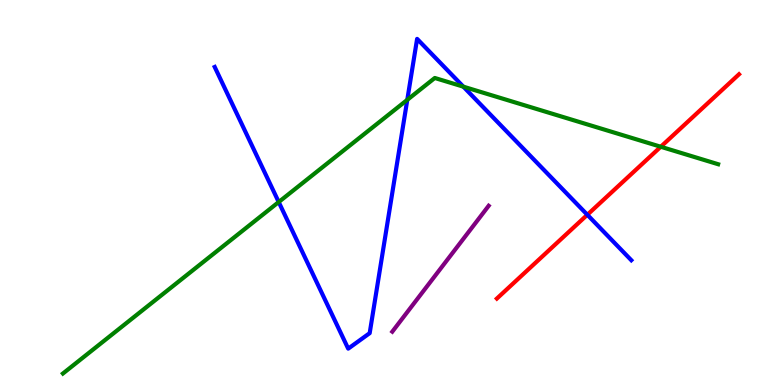[{'lines': ['blue', 'red'], 'intersections': [{'x': 7.58, 'y': 4.42}]}, {'lines': ['green', 'red'], 'intersections': [{'x': 8.53, 'y': 6.19}]}, {'lines': ['purple', 'red'], 'intersections': []}, {'lines': ['blue', 'green'], 'intersections': [{'x': 3.6, 'y': 4.75}, {'x': 5.26, 'y': 7.41}, {'x': 5.98, 'y': 7.75}]}, {'lines': ['blue', 'purple'], 'intersections': []}, {'lines': ['green', 'purple'], 'intersections': []}]